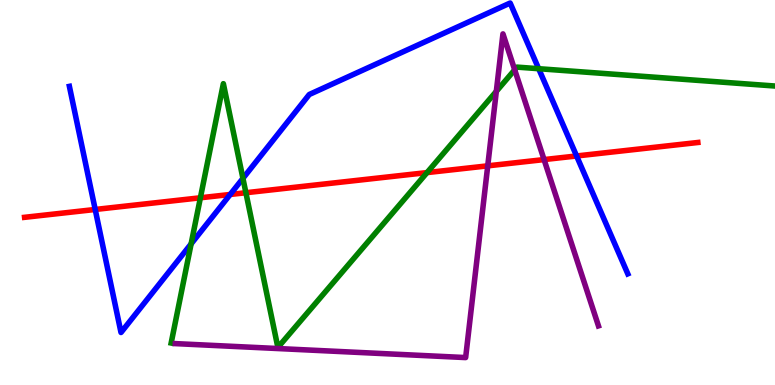[{'lines': ['blue', 'red'], 'intersections': [{'x': 1.23, 'y': 4.56}, {'x': 2.97, 'y': 4.95}, {'x': 7.44, 'y': 5.95}]}, {'lines': ['green', 'red'], 'intersections': [{'x': 2.59, 'y': 4.86}, {'x': 3.17, 'y': 4.99}, {'x': 5.51, 'y': 5.52}]}, {'lines': ['purple', 'red'], 'intersections': [{'x': 6.29, 'y': 5.69}, {'x': 7.02, 'y': 5.85}]}, {'lines': ['blue', 'green'], 'intersections': [{'x': 2.47, 'y': 3.67}, {'x': 3.13, 'y': 5.37}, {'x': 6.95, 'y': 8.22}]}, {'lines': ['blue', 'purple'], 'intersections': []}, {'lines': ['green', 'purple'], 'intersections': [{'x': 6.4, 'y': 7.63}, {'x': 6.64, 'y': 8.19}]}]